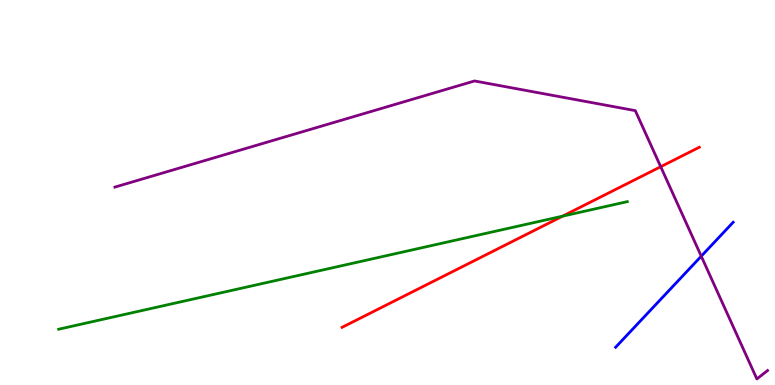[{'lines': ['blue', 'red'], 'intersections': []}, {'lines': ['green', 'red'], 'intersections': [{'x': 7.26, 'y': 4.39}]}, {'lines': ['purple', 'red'], 'intersections': [{'x': 8.53, 'y': 5.67}]}, {'lines': ['blue', 'green'], 'intersections': []}, {'lines': ['blue', 'purple'], 'intersections': [{'x': 9.05, 'y': 3.35}]}, {'lines': ['green', 'purple'], 'intersections': []}]